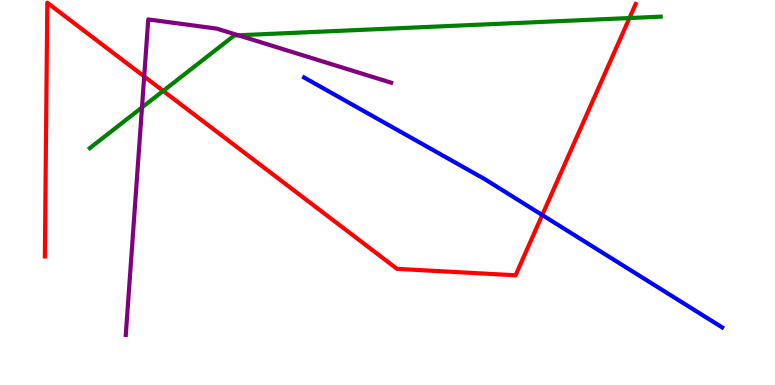[{'lines': ['blue', 'red'], 'intersections': [{'x': 7.0, 'y': 4.41}]}, {'lines': ['green', 'red'], 'intersections': [{'x': 2.11, 'y': 7.64}, {'x': 8.12, 'y': 9.53}]}, {'lines': ['purple', 'red'], 'intersections': [{'x': 1.86, 'y': 8.01}]}, {'lines': ['blue', 'green'], 'intersections': []}, {'lines': ['blue', 'purple'], 'intersections': []}, {'lines': ['green', 'purple'], 'intersections': [{'x': 1.83, 'y': 7.21}, {'x': 3.07, 'y': 9.08}]}]